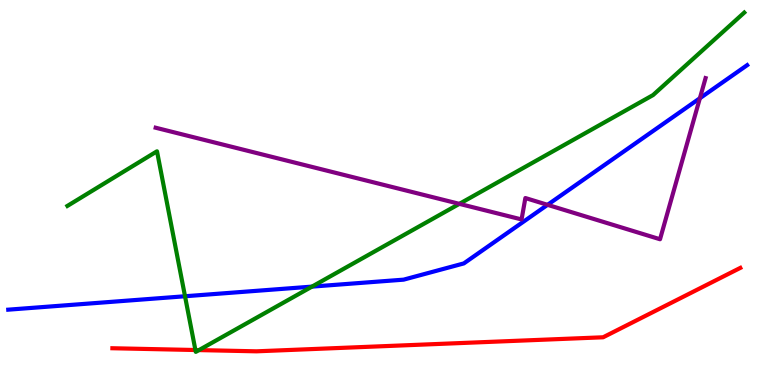[{'lines': ['blue', 'red'], 'intersections': []}, {'lines': ['green', 'red'], 'intersections': [{'x': 2.52, 'y': 0.909}, {'x': 2.57, 'y': 0.907}]}, {'lines': ['purple', 'red'], 'intersections': []}, {'lines': ['blue', 'green'], 'intersections': [{'x': 2.39, 'y': 2.31}, {'x': 4.03, 'y': 2.56}]}, {'lines': ['blue', 'purple'], 'intersections': [{'x': 7.07, 'y': 4.68}, {'x': 9.03, 'y': 7.45}]}, {'lines': ['green', 'purple'], 'intersections': [{'x': 5.93, 'y': 4.71}]}]